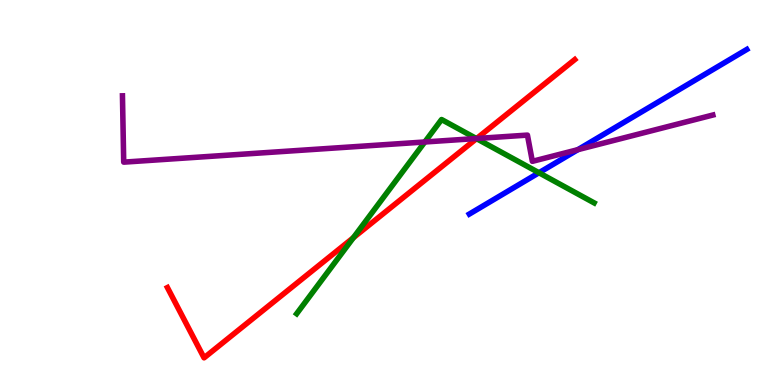[{'lines': ['blue', 'red'], 'intersections': []}, {'lines': ['green', 'red'], 'intersections': [{'x': 4.56, 'y': 3.83}, {'x': 6.15, 'y': 6.4}]}, {'lines': ['purple', 'red'], 'intersections': [{'x': 6.15, 'y': 6.4}]}, {'lines': ['blue', 'green'], 'intersections': [{'x': 6.95, 'y': 5.51}]}, {'lines': ['blue', 'purple'], 'intersections': [{'x': 7.46, 'y': 6.11}]}, {'lines': ['green', 'purple'], 'intersections': [{'x': 5.48, 'y': 6.31}, {'x': 6.15, 'y': 6.4}]}]